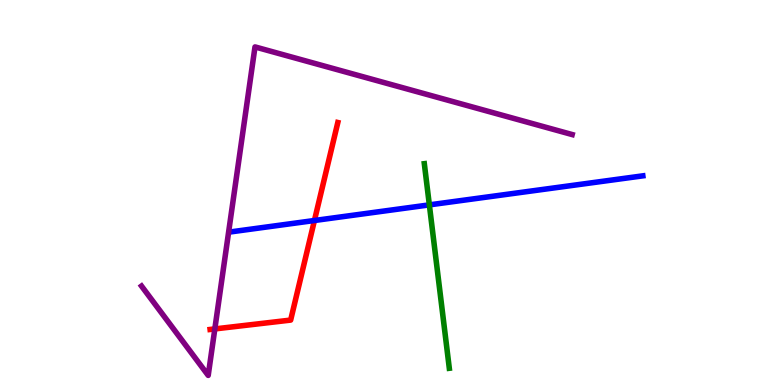[{'lines': ['blue', 'red'], 'intersections': [{'x': 4.06, 'y': 4.27}]}, {'lines': ['green', 'red'], 'intersections': []}, {'lines': ['purple', 'red'], 'intersections': [{'x': 2.77, 'y': 1.46}]}, {'lines': ['blue', 'green'], 'intersections': [{'x': 5.54, 'y': 4.68}]}, {'lines': ['blue', 'purple'], 'intersections': []}, {'lines': ['green', 'purple'], 'intersections': []}]